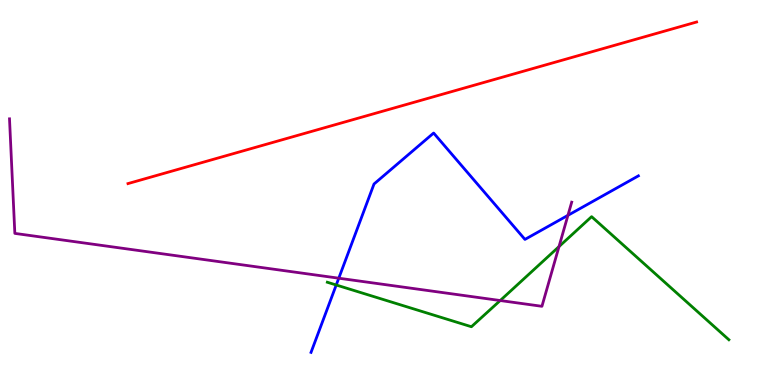[{'lines': ['blue', 'red'], 'intersections': []}, {'lines': ['green', 'red'], 'intersections': []}, {'lines': ['purple', 'red'], 'intersections': []}, {'lines': ['blue', 'green'], 'intersections': [{'x': 4.34, 'y': 2.6}]}, {'lines': ['blue', 'purple'], 'intersections': [{'x': 4.37, 'y': 2.77}, {'x': 7.33, 'y': 4.41}]}, {'lines': ['green', 'purple'], 'intersections': [{'x': 6.45, 'y': 2.19}, {'x': 7.21, 'y': 3.6}]}]